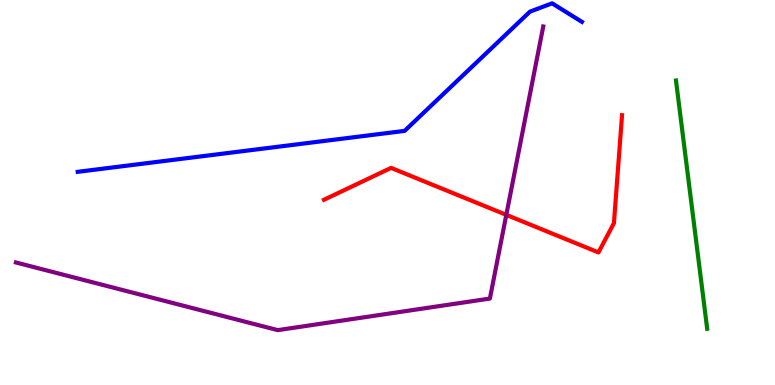[{'lines': ['blue', 'red'], 'intersections': []}, {'lines': ['green', 'red'], 'intersections': []}, {'lines': ['purple', 'red'], 'intersections': [{'x': 6.53, 'y': 4.42}]}, {'lines': ['blue', 'green'], 'intersections': []}, {'lines': ['blue', 'purple'], 'intersections': []}, {'lines': ['green', 'purple'], 'intersections': []}]